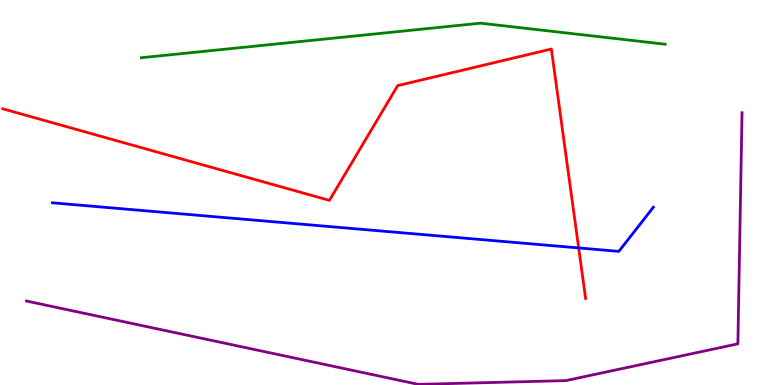[{'lines': ['blue', 'red'], 'intersections': [{'x': 7.47, 'y': 3.56}]}, {'lines': ['green', 'red'], 'intersections': []}, {'lines': ['purple', 'red'], 'intersections': []}, {'lines': ['blue', 'green'], 'intersections': []}, {'lines': ['blue', 'purple'], 'intersections': []}, {'lines': ['green', 'purple'], 'intersections': []}]